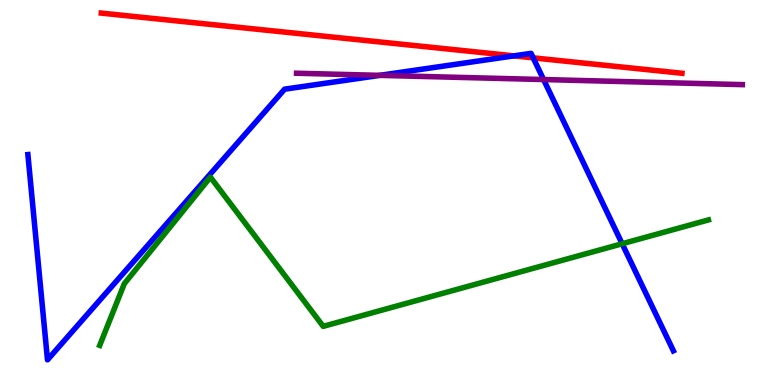[{'lines': ['blue', 'red'], 'intersections': [{'x': 6.63, 'y': 8.55}, {'x': 6.88, 'y': 8.5}]}, {'lines': ['green', 'red'], 'intersections': []}, {'lines': ['purple', 'red'], 'intersections': []}, {'lines': ['blue', 'green'], 'intersections': [{'x': 8.03, 'y': 3.67}]}, {'lines': ['blue', 'purple'], 'intersections': [{'x': 4.9, 'y': 8.04}, {'x': 7.01, 'y': 7.93}]}, {'lines': ['green', 'purple'], 'intersections': []}]